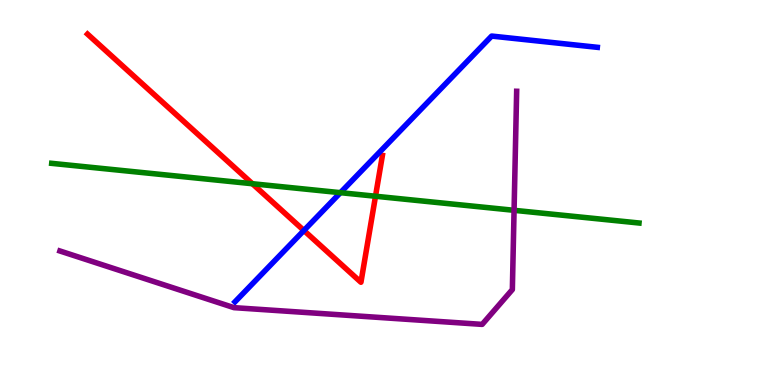[{'lines': ['blue', 'red'], 'intersections': [{'x': 3.92, 'y': 4.01}]}, {'lines': ['green', 'red'], 'intersections': [{'x': 3.26, 'y': 5.23}, {'x': 4.85, 'y': 4.9}]}, {'lines': ['purple', 'red'], 'intersections': []}, {'lines': ['blue', 'green'], 'intersections': [{'x': 4.39, 'y': 5.0}]}, {'lines': ['blue', 'purple'], 'intersections': []}, {'lines': ['green', 'purple'], 'intersections': [{'x': 6.63, 'y': 4.54}]}]